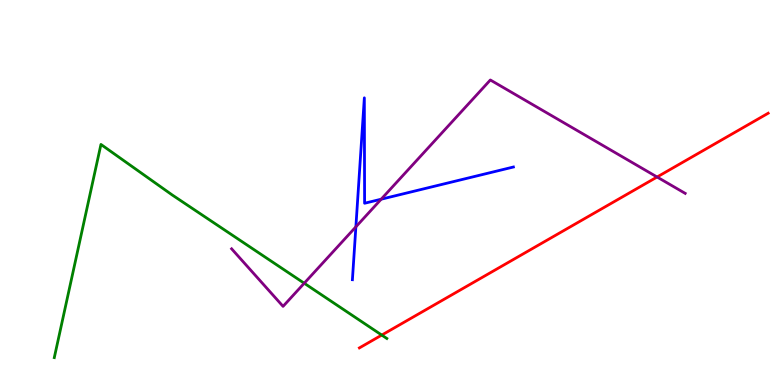[{'lines': ['blue', 'red'], 'intersections': []}, {'lines': ['green', 'red'], 'intersections': [{'x': 4.93, 'y': 1.3}]}, {'lines': ['purple', 'red'], 'intersections': [{'x': 8.48, 'y': 5.4}]}, {'lines': ['blue', 'green'], 'intersections': []}, {'lines': ['blue', 'purple'], 'intersections': [{'x': 4.59, 'y': 4.11}, {'x': 4.92, 'y': 4.83}]}, {'lines': ['green', 'purple'], 'intersections': [{'x': 3.93, 'y': 2.64}]}]